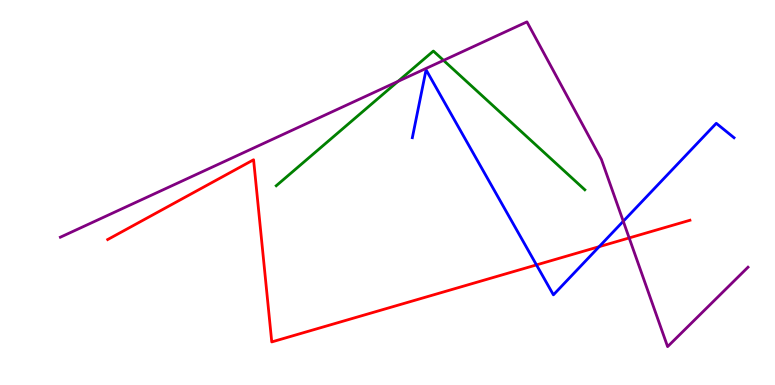[{'lines': ['blue', 'red'], 'intersections': [{'x': 6.92, 'y': 3.12}, {'x': 7.73, 'y': 3.59}]}, {'lines': ['green', 'red'], 'intersections': []}, {'lines': ['purple', 'red'], 'intersections': [{'x': 8.12, 'y': 3.82}]}, {'lines': ['blue', 'green'], 'intersections': []}, {'lines': ['blue', 'purple'], 'intersections': [{'x': 8.04, 'y': 4.25}]}, {'lines': ['green', 'purple'], 'intersections': [{'x': 5.14, 'y': 7.89}, {'x': 5.72, 'y': 8.43}]}]